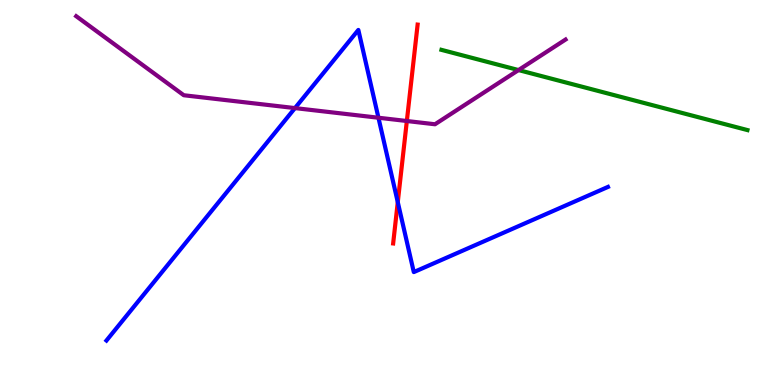[{'lines': ['blue', 'red'], 'intersections': [{'x': 5.13, 'y': 4.75}]}, {'lines': ['green', 'red'], 'intersections': []}, {'lines': ['purple', 'red'], 'intersections': [{'x': 5.25, 'y': 6.86}]}, {'lines': ['blue', 'green'], 'intersections': []}, {'lines': ['blue', 'purple'], 'intersections': [{'x': 3.81, 'y': 7.19}, {'x': 4.88, 'y': 6.94}]}, {'lines': ['green', 'purple'], 'intersections': [{'x': 6.69, 'y': 8.18}]}]